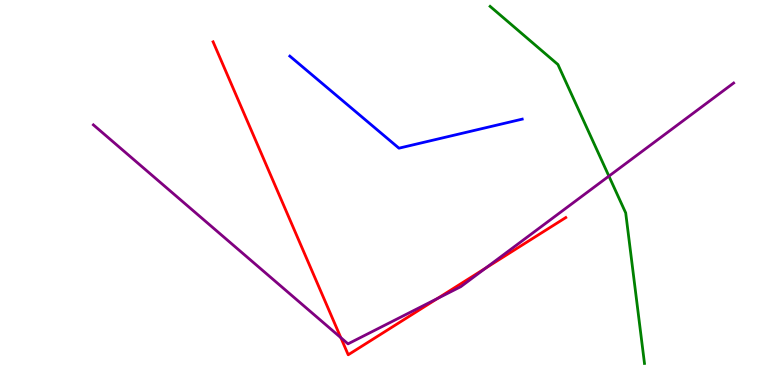[{'lines': ['blue', 'red'], 'intersections': []}, {'lines': ['green', 'red'], 'intersections': []}, {'lines': ['purple', 'red'], 'intersections': [{'x': 4.4, 'y': 1.23}, {'x': 5.64, 'y': 2.25}, {'x': 6.27, 'y': 3.04}]}, {'lines': ['blue', 'green'], 'intersections': []}, {'lines': ['blue', 'purple'], 'intersections': []}, {'lines': ['green', 'purple'], 'intersections': [{'x': 7.86, 'y': 5.43}]}]